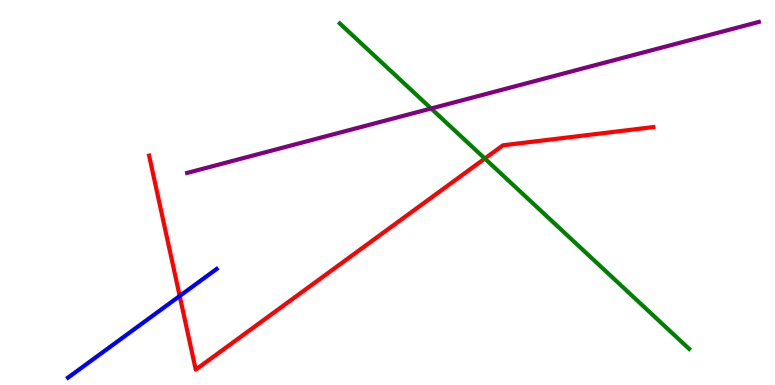[{'lines': ['blue', 'red'], 'intersections': [{'x': 2.32, 'y': 2.31}]}, {'lines': ['green', 'red'], 'intersections': [{'x': 6.26, 'y': 5.88}]}, {'lines': ['purple', 'red'], 'intersections': []}, {'lines': ['blue', 'green'], 'intersections': []}, {'lines': ['blue', 'purple'], 'intersections': []}, {'lines': ['green', 'purple'], 'intersections': [{'x': 5.56, 'y': 7.18}]}]